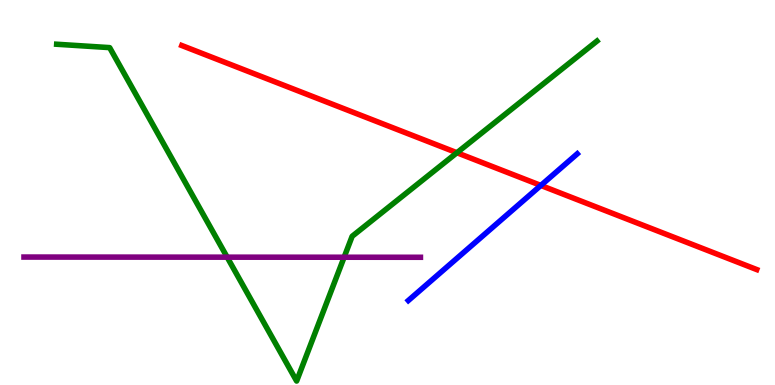[{'lines': ['blue', 'red'], 'intersections': [{'x': 6.98, 'y': 5.18}]}, {'lines': ['green', 'red'], 'intersections': [{'x': 5.9, 'y': 6.03}]}, {'lines': ['purple', 'red'], 'intersections': []}, {'lines': ['blue', 'green'], 'intersections': []}, {'lines': ['blue', 'purple'], 'intersections': []}, {'lines': ['green', 'purple'], 'intersections': [{'x': 2.93, 'y': 3.32}, {'x': 4.44, 'y': 3.32}]}]